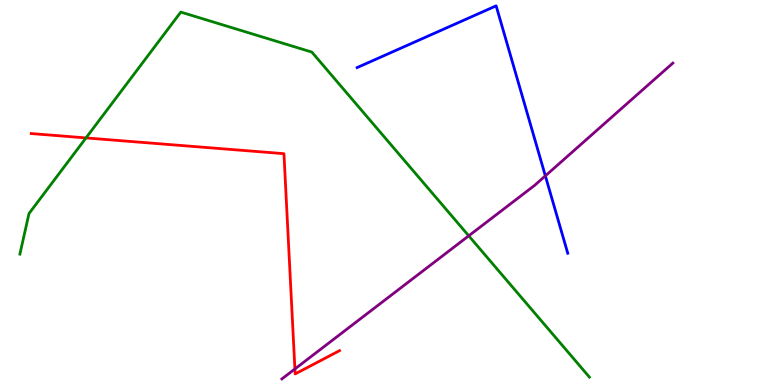[{'lines': ['blue', 'red'], 'intersections': []}, {'lines': ['green', 'red'], 'intersections': [{'x': 1.11, 'y': 6.42}]}, {'lines': ['purple', 'red'], 'intersections': [{'x': 3.81, 'y': 0.417}]}, {'lines': ['blue', 'green'], 'intersections': []}, {'lines': ['blue', 'purple'], 'intersections': [{'x': 7.04, 'y': 5.43}]}, {'lines': ['green', 'purple'], 'intersections': [{'x': 6.05, 'y': 3.87}]}]